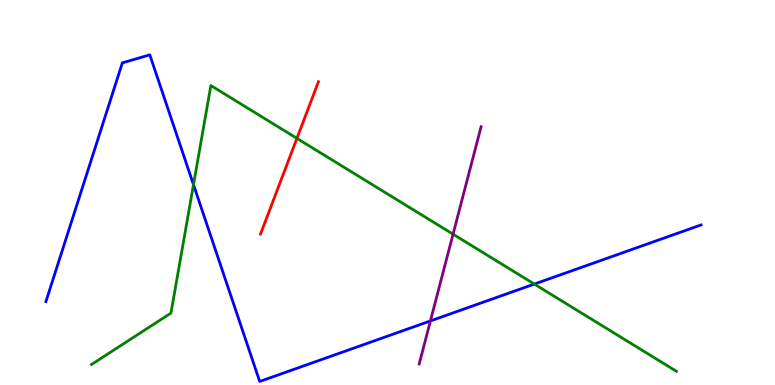[{'lines': ['blue', 'red'], 'intersections': []}, {'lines': ['green', 'red'], 'intersections': [{'x': 3.83, 'y': 6.41}]}, {'lines': ['purple', 'red'], 'intersections': []}, {'lines': ['blue', 'green'], 'intersections': [{'x': 2.5, 'y': 5.2}, {'x': 6.89, 'y': 2.62}]}, {'lines': ['blue', 'purple'], 'intersections': [{'x': 5.55, 'y': 1.66}]}, {'lines': ['green', 'purple'], 'intersections': [{'x': 5.85, 'y': 3.92}]}]